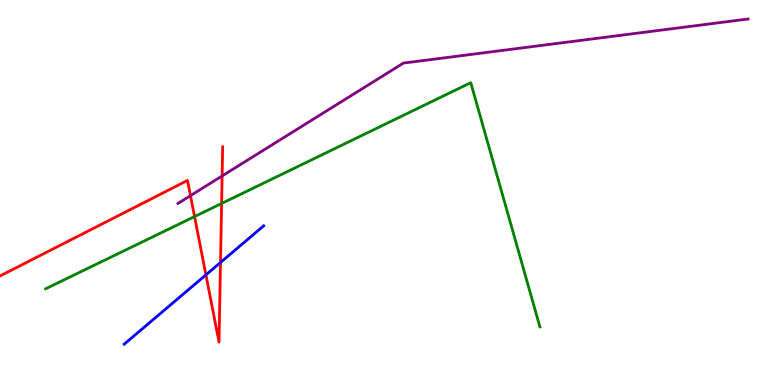[{'lines': ['blue', 'red'], 'intersections': [{'x': 2.66, 'y': 2.86}, {'x': 2.85, 'y': 3.18}]}, {'lines': ['green', 'red'], 'intersections': [{'x': 2.51, 'y': 4.37}, {'x': 2.86, 'y': 4.71}]}, {'lines': ['purple', 'red'], 'intersections': [{'x': 2.46, 'y': 4.92}, {'x': 2.87, 'y': 5.43}]}, {'lines': ['blue', 'green'], 'intersections': []}, {'lines': ['blue', 'purple'], 'intersections': []}, {'lines': ['green', 'purple'], 'intersections': []}]